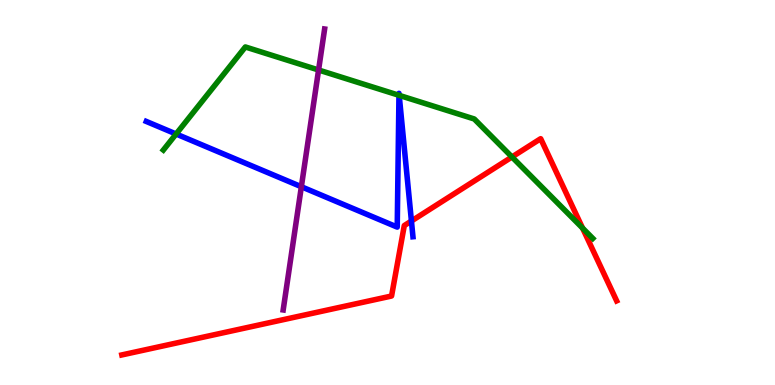[{'lines': ['blue', 'red'], 'intersections': [{'x': 5.31, 'y': 4.26}]}, {'lines': ['green', 'red'], 'intersections': [{'x': 6.61, 'y': 5.92}, {'x': 7.52, 'y': 4.08}]}, {'lines': ['purple', 'red'], 'intersections': []}, {'lines': ['blue', 'green'], 'intersections': [{'x': 2.27, 'y': 6.52}, {'x': 5.15, 'y': 7.53}, {'x': 5.15, 'y': 7.52}]}, {'lines': ['blue', 'purple'], 'intersections': [{'x': 3.89, 'y': 5.15}]}, {'lines': ['green', 'purple'], 'intersections': [{'x': 4.11, 'y': 8.18}]}]